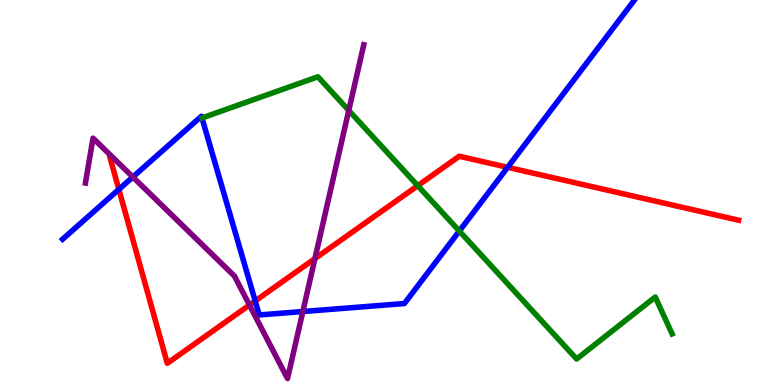[{'lines': ['blue', 'red'], 'intersections': [{'x': 1.53, 'y': 5.08}, {'x': 3.29, 'y': 2.18}, {'x': 6.55, 'y': 5.65}]}, {'lines': ['green', 'red'], 'intersections': [{'x': 5.39, 'y': 5.18}]}, {'lines': ['purple', 'red'], 'intersections': [{'x': 3.22, 'y': 2.08}, {'x': 4.06, 'y': 3.28}]}, {'lines': ['blue', 'green'], 'intersections': [{'x': 5.93, 'y': 4.0}]}, {'lines': ['blue', 'purple'], 'intersections': [{'x': 1.71, 'y': 5.4}, {'x': 3.91, 'y': 1.91}]}, {'lines': ['green', 'purple'], 'intersections': [{'x': 4.5, 'y': 7.13}]}]